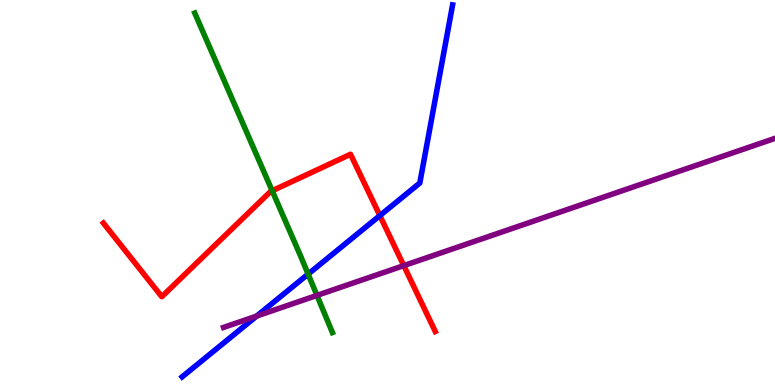[{'lines': ['blue', 'red'], 'intersections': [{'x': 4.9, 'y': 4.4}]}, {'lines': ['green', 'red'], 'intersections': [{'x': 3.51, 'y': 5.04}]}, {'lines': ['purple', 'red'], 'intersections': [{'x': 5.21, 'y': 3.1}]}, {'lines': ['blue', 'green'], 'intersections': [{'x': 3.98, 'y': 2.88}]}, {'lines': ['blue', 'purple'], 'intersections': [{'x': 3.31, 'y': 1.79}]}, {'lines': ['green', 'purple'], 'intersections': [{'x': 4.09, 'y': 2.33}]}]